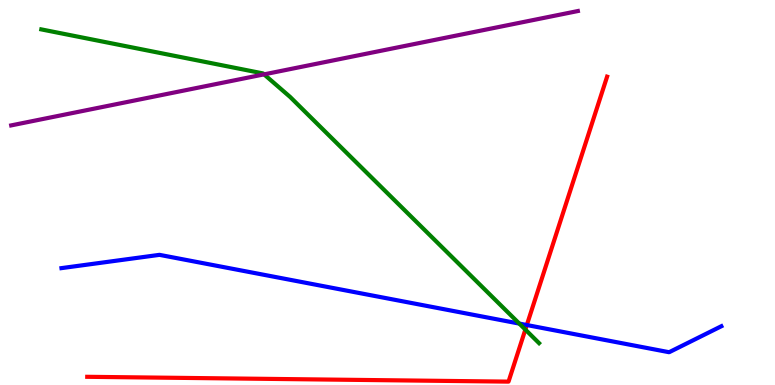[{'lines': ['blue', 'red'], 'intersections': [{'x': 6.8, 'y': 1.56}]}, {'lines': ['green', 'red'], 'intersections': [{'x': 6.78, 'y': 1.44}]}, {'lines': ['purple', 'red'], 'intersections': []}, {'lines': ['blue', 'green'], 'intersections': [{'x': 6.7, 'y': 1.59}]}, {'lines': ['blue', 'purple'], 'intersections': []}, {'lines': ['green', 'purple'], 'intersections': [{'x': 3.41, 'y': 8.07}]}]